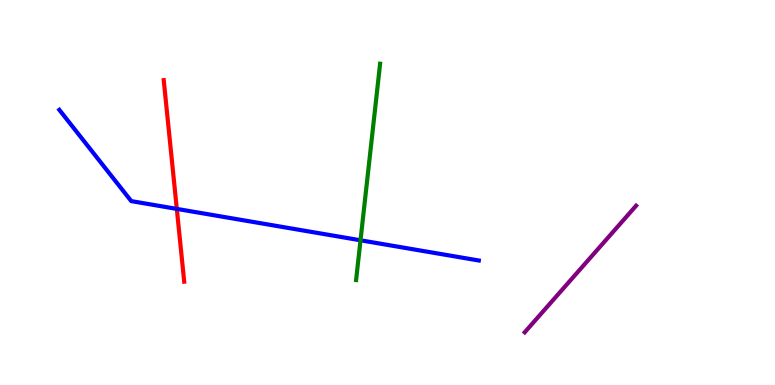[{'lines': ['blue', 'red'], 'intersections': [{'x': 2.28, 'y': 4.57}]}, {'lines': ['green', 'red'], 'intersections': []}, {'lines': ['purple', 'red'], 'intersections': []}, {'lines': ['blue', 'green'], 'intersections': [{'x': 4.65, 'y': 3.76}]}, {'lines': ['blue', 'purple'], 'intersections': []}, {'lines': ['green', 'purple'], 'intersections': []}]